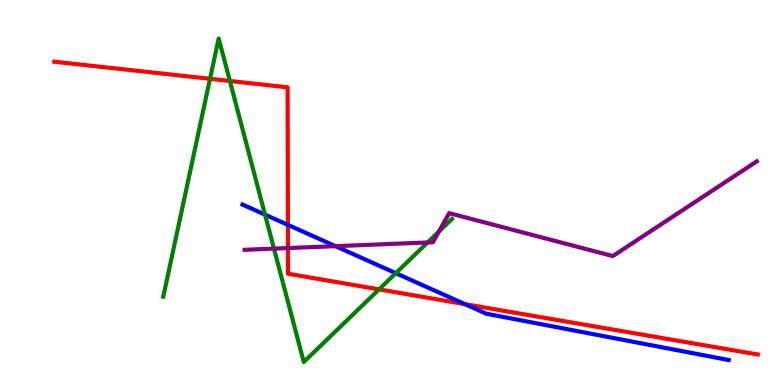[{'lines': ['blue', 'red'], 'intersections': [{'x': 3.71, 'y': 4.16}, {'x': 6.0, 'y': 2.1}]}, {'lines': ['green', 'red'], 'intersections': [{'x': 2.71, 'y': 7.95}, {'x': 2.97, 'y': 7.9}, {'x': 4.89, 'y': 2.48}]}, {'lines': ['purple', 'red'], 'intersections': [{'x': 3.72, 'y': 3.56}]}, {'lines': ['blue', 'green'], 'intersections': [{'x': 3.42, 'y': 4.43}, {'x': 5.11, 'y': 2.9}]}, {'lines': ['blue', 'purple'], 'intersections': [{'x': 4.33, 'y': 3.61}]}, {'lines': ['green', 'purple'], 'intersections': [{'x': 3.53, 'y': 3.54}, {'x': 5.52, 'y': 3.7}, {'x': 5.66, 'y': 3.99}]}]